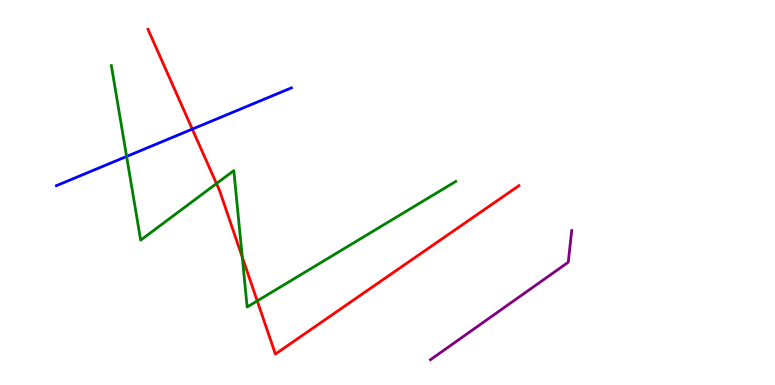[{'lines': ['blue', 'red'], 'intersections': [{'x': 2.48, 'y': 6.65}]}, {'lines': ['green', 'red'], 'intersections': [{'x': 2.79, 'y': 5.23}, {'x': 3.13, 'y': 3.32}, {'x': 3.32, 'y': 2.18}]}, {'lines': ['purple', 'red'], 'intersections': []}, {'lines': ['blue', 'green'], 'intersections': [{'x': 1.63, 'y': 5.94}]}, {'lines': ['blue', 'purple'], 'intersections': []}, {'lines': ['green', 'purple'], 'intersections': []}]